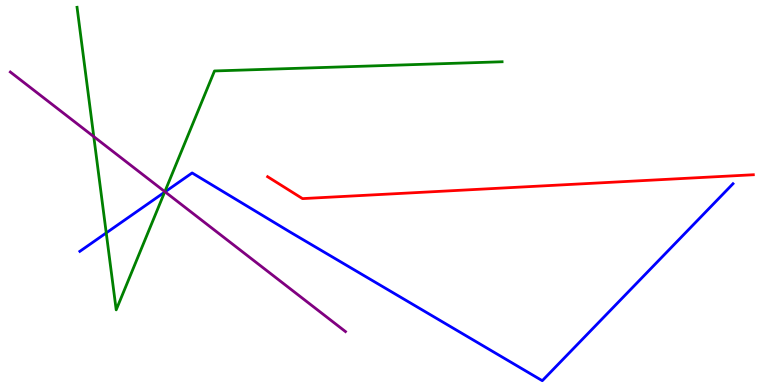[{'lines': ['blue', 'red'], 'intersections': []}, {'lines': ['green', 'red'], 'intersections': []}, {'lines': ['purple', 'red'], 'intersections': []}, {'lines': ['blue', 'green'], 'intersections': [{'x': 1.37, 'y': 3.95}, {'x': 2.12, 'y': 5.01}]}, {'lines': ['blue', 'purple'], 'intersections': [{'x': 2.13, 'y': 5.02}]}, {'lines': ['green', 'purple'], 'intersections': [{'x': 1.21, 'y': 6.45}, {'x': 2.13, 'y': 5.02}]}]